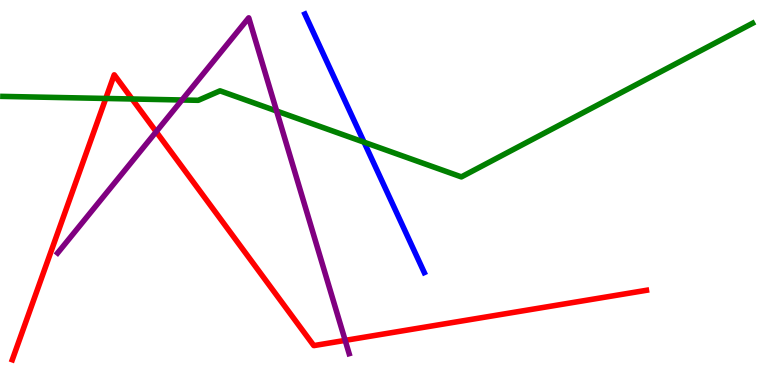[{'lines': ['blue', 'red'], 'intersections': []}, {'lines': ['green', 'red'], 'intersections': [{'x': 1.36, 'y': 7.44}, {'x': 1.7, 'y': 7.43}]}, {'lines': ['purple', 'red'], 'intersections': [{'x': 2.02, 'y': 6.58}, {'x': 4.45, 'y': 1.16}]}, {'lines': ['blue', 'green'], 'intersections': [{'x': 4.7, 'y': 6.31}]}, {'lines': ['blue', 'purple'], 'intersections': []}, {'lines': ['green', 'purple'], 'intersections': [{'x': 2.35, 'y': 7.4}, {'x': 3.57, 'y': 7.12}]}]